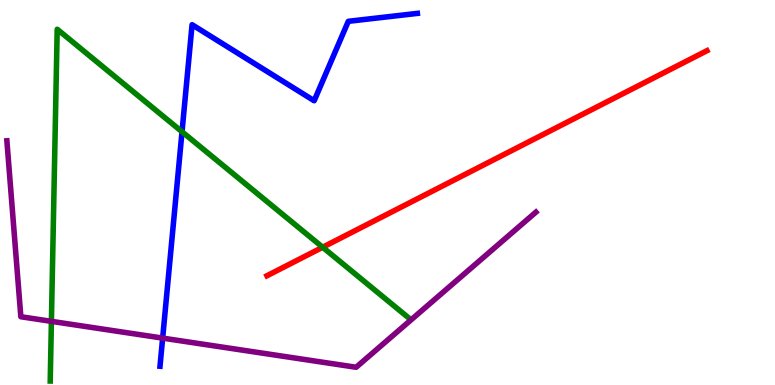[{'lines': ['blue', 'red'], 'intersections': []}, {'lines': ['green', 'red'], 'intersections': [{'x': 4.16, 'y': 3.58}]}, {'lines': ['purple', 'red'], 'intersections': []}, {'lines': ['blue', 'green'], 'intersections': [{'x': 2.35, 'y': 6.58}]}, {'lines': ['blue', 'purple'], 'intersections': [{'x': 2.1, 'y': 1.22}]}, {'lines': ['green', 'purple'], 'intersections': [{'x': 0.663, 'y': 1.65}]}]